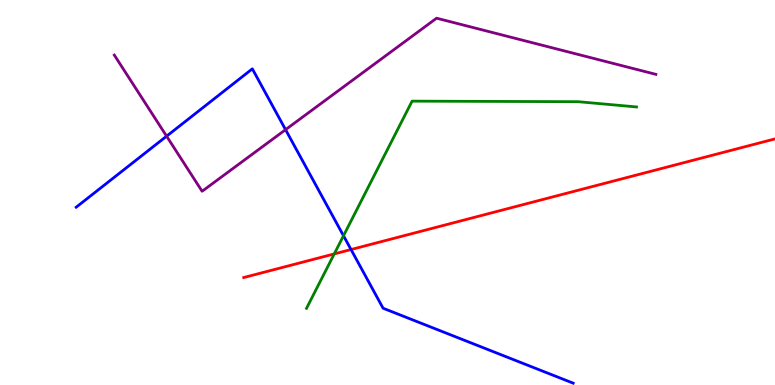[{'lines': ['blue', 'red'], 'intersections': [{'x': 4.53, 'y': 3.52}]}, {'lines': ['green', 'red'], 'intersections': [{'x': 4.31, 'y': 3.4}]}, {'lines': ['purple', 'red'], 'intersections': []}, {'lines': ['blue', 'green'], 'intersections': [{'x': 4.43, 'y': 3.88}]}, {'lines': ['blue', 'purple'], 'intersections': [{'x': 2.15, 'y': 6.46}, {'x': 3.68, 'y': 6.63}]}, {'lines': ['green', 'purple'], 'intersections': []}]